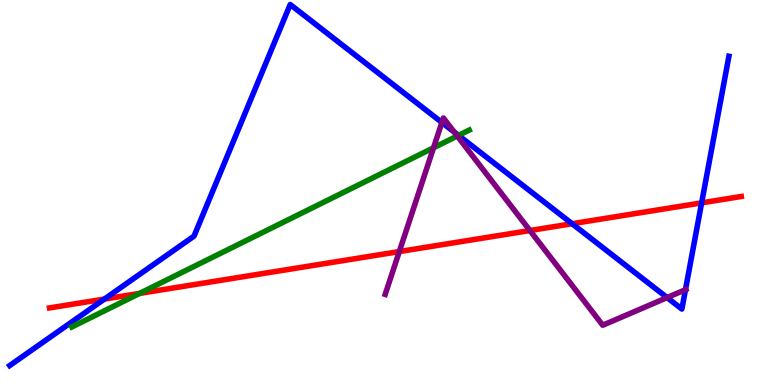[{'lines': ['blue', 'red'], 'intersections': [{'x': 1.35, 'y': 2.23}, {'x': 7.38, 'y': 4.19}, {'x': 9.05, 'y': 4.73}]}, {'lines': ['green', 'red'], 'intersections': [{'x': 1.8, 'y': 2.38}]}, {'lines': ['purple', 'red'], 'intersections': [{'x': 5.15, 'y': 3.47}, {'x': 6.84, 'y': 4.01}]}, {'lines': ['blue', 'green'], 'intersections': [{'x': 5.92, 'y': 6.48}]}, {'lines': ['blue', 'purple'], 'intersections': [{'x': 5.7, 'y': 6.82}, {'x': 5.86, 'y': 6.57}, {'x': 8.61, 'y': 2.27}, {'x': 8.84, 'y': 2.48}]}, {'lines': ['green', 'purple'], 'intersections': [{'x': 5.59, 'y': 6.16}, {'x': 5.9, 'y': 6.47}]}]